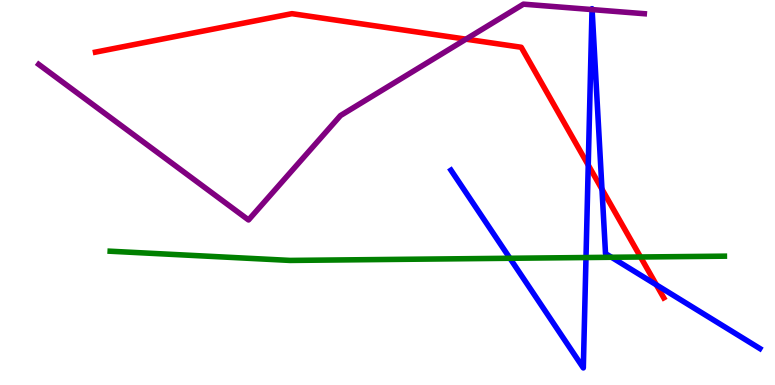[{'lines': ['blue', 'red'], 'intersections': [{'x': 7.59, 'y': 5.71}, {'x': 7.77, 'y': 5.09}, {'x': 8.47, 'y': 2.6}]}, {'lines': ['green', 'red'], 'intersections': [{'x': 8.26, 'y': 3.32}]}, {'lines': ['purple', 'red'], 'intersections': [{'x': 6.01, 'y': 8.98}]}, {'lines': ['blue', 'green'], 'intersections': [{'x': 6.58, 'y': 3.29}, {'x': 7.56, 'y': 3.31}, {'x': 7.89, 'y': 3.32}]}, {'lines': ['blue', 'purple'], 'intersections': [{'x': 7.64, 'y': 9.75}, {'x': 7.64, 'y': 9.75}]}, {'lines': ['green', 'purple'], 'intersections': []}]